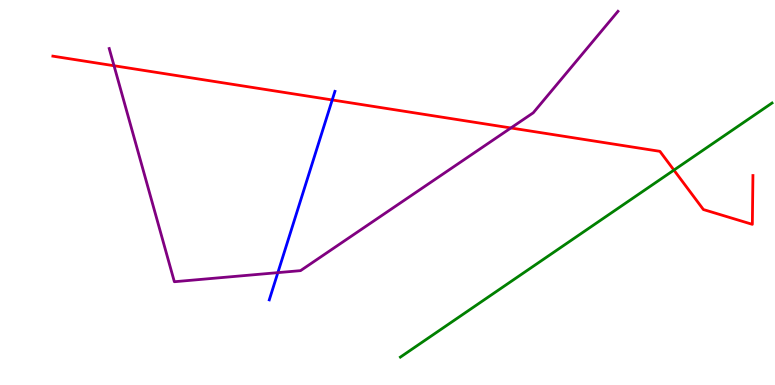[{'lines': ['blue', 'red'], 'intersections': [{'x': 4.29, 'y': 7.4}]}, {'lines': ['green', 'red'], 'intersections': [{'x': 8.7, 'y': 5.58}]}, {'lines': ['purple', 'red'], 'intersections': [{'x': 1.47, 'y': 8.29}, {'x': 6.59, 'y': 6.68}]}, {'lines': ['blue', 'green'], 'intersections': []}, {'lines': ['blue', 'purple'], 'intersections': [{'x': 3.59, 'y': 2.92}]}, {'lines': ['green', 'purple'], 'intersections': []}]